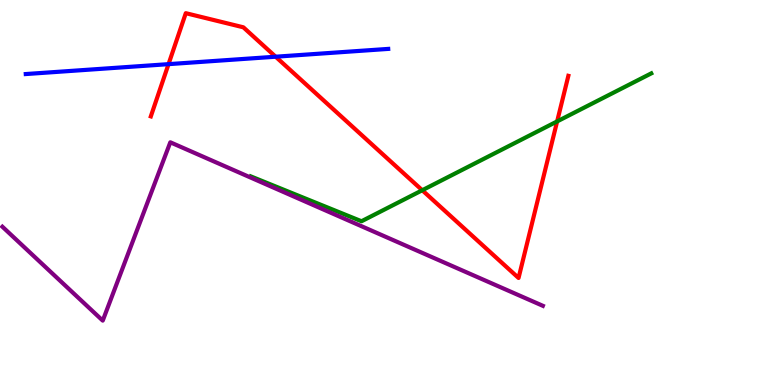[{'lines': ['blue', 'red'], 'intersections': [{'x': 2.17, 'y': 8.33}, {'x': 3.56, 'y': 8.53}]}, {'lines': ['green', 'red'], 'intersections': [{'x': 5.45, 'y': 5.06}, {'x': 7.19, 'y': 6.85}]}, {'lines': ['purple', 'red'], 'intersections': []}, {'lines': ['blue', 'green'], 'intersections': []}, {'lines': ['blue', 'purple'], 'intersections': []}, {'lines': ['green', 'purple'], 'intersections': []}]